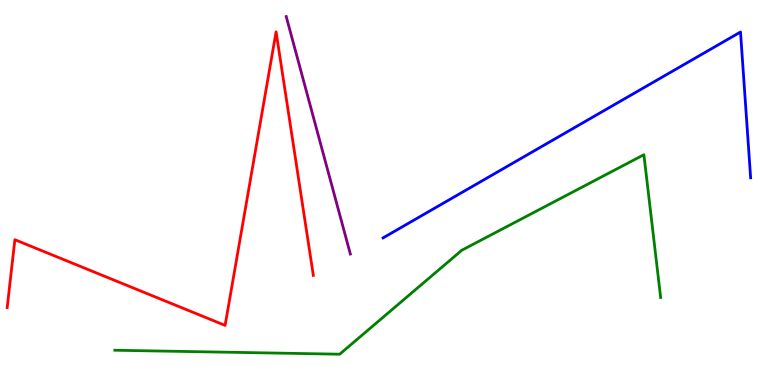[{'lines': ['blue', 'red'], 'intersections': []}, {'lines': ['green', 'red'], 'intersections': []}, {'lines': ['purple', 'red'], 'intersections': []}, {'lines': ['blue', 'green'], 'intersections': []}, {'lines': ['blue', 'purple'], 'intersections': []}, {'lines': ['green', 'purple'], 'intersections': []}]